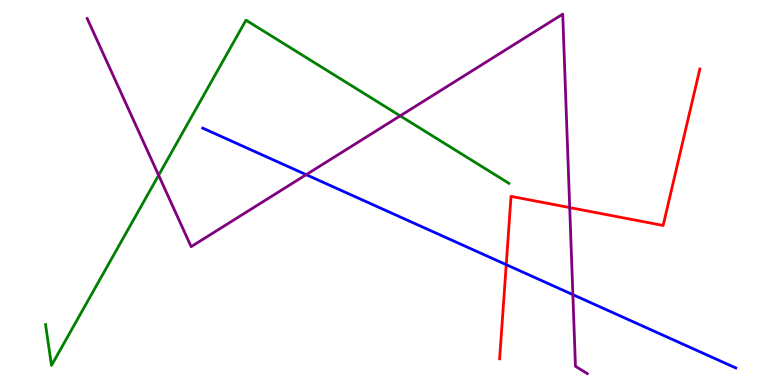[{'lines': ['blue', 'red'], 'intersections': [{'x': 6.53, 'y': 3.13}]}, {'lines': ['green', 'red'], 'intersections': []}, {'lines': ['purple', 'red'], 'intersections': [{'x': 7.35, 'y': 4.61}]}, {'lines': ['blue', 'green'], 'intersections': []}, {'lines': ['blue', 'purple'], 'intersections': [{'x': 3.95, 'y': 5.46}, {'x': 7.39, 'y': 2.35}]}, {'lines': ['green', 'purple'], 'intersections': [{'x': 2.05, 'y': 5.45}, {'x': 5.16, 'y': 6.99}]}]